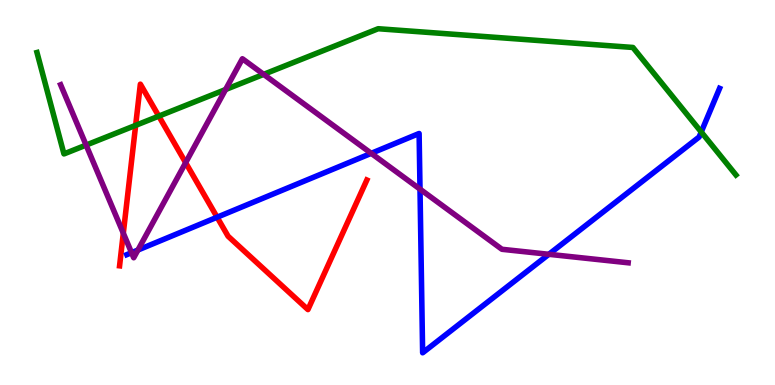[{'lines': ['blue', 'red'], 'intersections': [{'x': 2.8, 'y': 4.36}]}, {'lines': ['green', 'red'], 'intersections': [{'x': 1.75, 'y': 6.74}, {'x': 2.05, 'y': 6.98}]}, {'lines': ['purple', 'red'], 'intersections': [{'x': 1.59, 'y': 3.94}, {'x': 2.4, 'y': 5.77}]}, {'lines': ['blue', 'green'], 'intersections': [{'x': 9.05, 'y': 6.57}]}, {'lines': ['blue', 'purple'], 'intersections': [{'x': 1.7, 'y': 3.44}, {'x': 1.78, 'y': 3.51}, {'x': 4.79, 'y': 6.02}, {'x': 5.42, 'y': 5.09}, {'x': 7.08, 'y': 3.39}]}, {'lines': ['green', 'purple'], 'intersections': [{'x': 1.11, 'y': 6.23}, {'x': 2.91, 'y': 7.67}, {'x': 3.4, 'y': 8.07}]}]